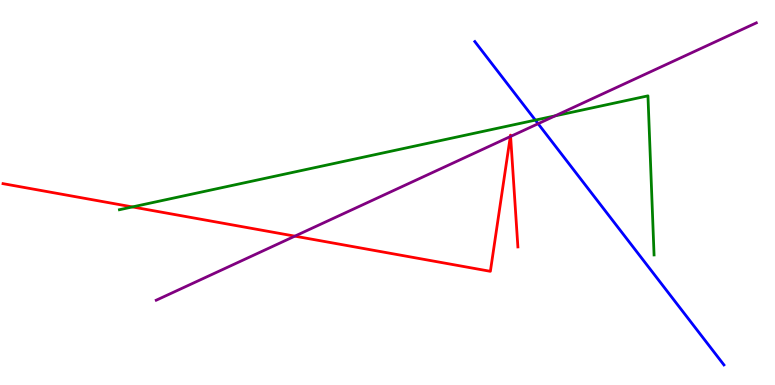[{'lines': ['blue', 'red'], 'intersections': []}, {'lines': ['green', 'red'], 'intersections': [{'x': 1.71, 'y': 4.63}]}, {'lines': ['purple', 'red'], 'intersections': [{'x': 3.8, 'y': 3.87}, {'x': 6.58, 'y': 6.45}, {'x': 6.59, 'y': 6.46}]}, {'lines': ['blue', 'green'], 'intersections': [{'x': 6.91, 'y': 6.88}]}, {'lines': ['blue', 'purple'], 'intersections': [{'x': 6.94, 'y': 6.79}]}, {'lines': ['green', 'purple'], 'intersections': [{'x': 7.16, 'y': 6.99}]}]